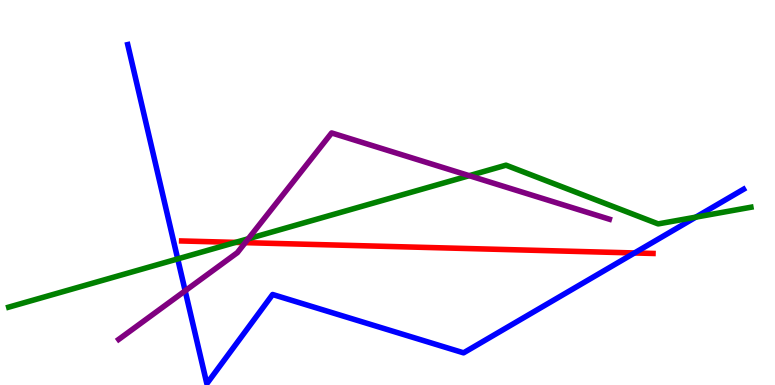[{'lines': ['blue', 'red'], 'intersections': [{'x': 8.19, 'y': 3.43}]}, {'lines': ['green', 'red'], 'intersections': [{'x': 3.04, 'y': 3.7}]}, {'lines': ['purple', 'red'], 'intersections': [{'x': 3.16, 'y': 3.7}]}, {'lines': ['blue', 'green'], 'intersections': [{'x': 2.29, 'y': 3.28}, {'x': 8.98, 'y': 4.36}]}, {'lines': ['blue', 'purple'], 'intersections': [{'x': 2.39, 'y': 2.45}]}, {'lines': ['green', 'purple'], 'intersections': [{'x': 3.2, 'y': 3.8}, {'x': 6.05, 'y': 5.44}]}]